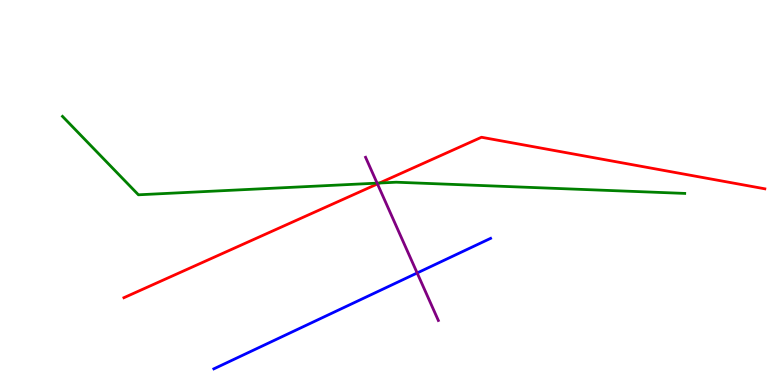[{'lines': ['blue', 'red'], 'intersections': []}, {'lines': ['green', 'red'], 'intersections': [{'x': 4.9, 'y': 5.25}]}, {'lines': ['purple', 'red'], 'intersections': [{'x': 4.87, 'y': 5.22}]}, {'lines': ['blue', 'green'], 'intersections': []}, {'lines': ['blue', 'purple'], 'intersections': [{'x': 5.38, 'y': 2.91}]}, {'lines': ['green', 'purple'], 'intersections': [{'x': 4.87, 'y': 5.24}]}]